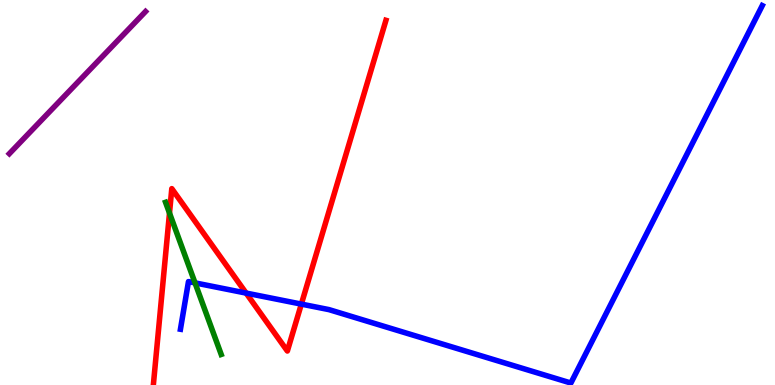[{'lines': ['blue', 'red'], 'intersections': [{'x': 3.18, 'y': 2.39}, {'x': 3.89, 'y': 2.1}]}, {'lines': ['green', 'red'], 'intersections': [{'x': 2.19, 'y': 4.47}]}, {'lines': ['purple', 'red'], 'intersections': []}, {'lines': ['blue', 'green'], 'intersections': [{'x': 2.52, 'y': 2.65}]}, {'lines': ['blue', 'purple'], 'intersections': []}, {'lines': ['green', 'purple'], 'intersections': []}]